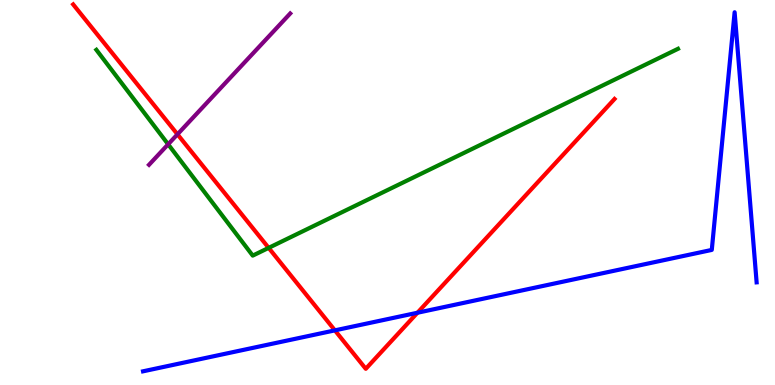[{'lines': ['blue', 'red'], 'intersections': [{'x': 4.32, 'y': 1.42}, {'x': 5.39, 'y': 1.88}]}, {'lines': ['green', 'red'], 'intersections': [{'x': 3.47, 'y': 3.56}]}, {'lines': ['purple', 'red'], 'intersections': [{'x': 2.29, 'y': 6.51}]}, {'lines': ['blue', 'green'], 'intersections': []}, {'lines': ['blue', 'purple'], 'intersections': []}, {'lines': ['green', 'purple'], 'intersections': [{'x': 2.17, 'y': 6.25}]}]